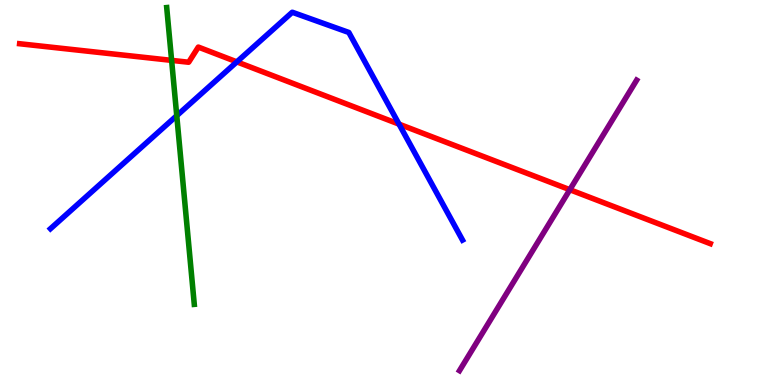[{'lines': ['blue', 'red'], 'intersections': [{'x': 3.06, 'y': 8.39}, {'x': 5.15, 'y': 6.78}]}, {'lines': ['green', 'red'], 'intersections': [{'x': 2.21, 'y': 8.43}]}, {'lines': ['purple', 'red'], 'intersections': [{'x': 7.35, 'y': 5.07}]}, {'lines': ['blue', 'green'], 'intersections': [{'x': 2.28, 'y': 7.0}]}, {'lines': ['blue', 'purple'], 'intersections': []}, {'lines': ['green', 'purple'], 'intersections': []}]